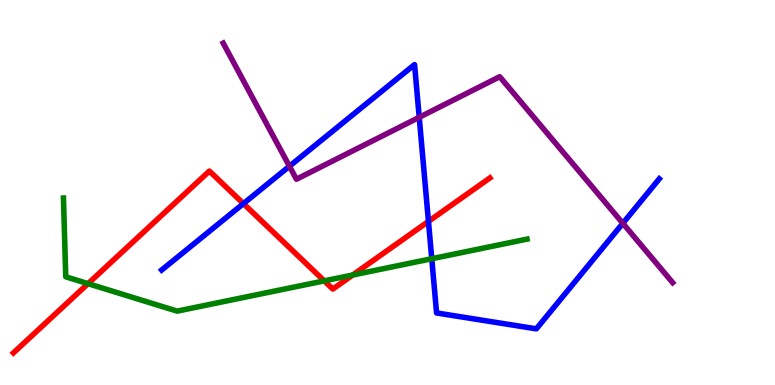[{'lines': ['blue', 'red'], 'intersections': [{'x': 3.14, 'y': 4.71}, {'x': 5.53, 'y': 4.25}]}, {'lines': ['green', 'red'], 'intersections': [{'x': 1.14, 'y': 2.63}, {'x': 4.18, 'y': 2.7}, {'x': 4.55, 'y': 2.86}]}, {'lines': ['purple', 'red'], 'intersections': []}, {'lines': ['blue', 'green'], 'intersections': [{'x': 5.57, 'y': 3.28}]}, {'lines': ['blue', 'purple'], 'intersections': [{'x': 3.73, 'y': 5.68}, {'x': 5.41, 'y': 6.95}, {'x': 8.04, 'y': 4.2}]}, {'lines': ['green', 'purple'], 'intersections': []}]